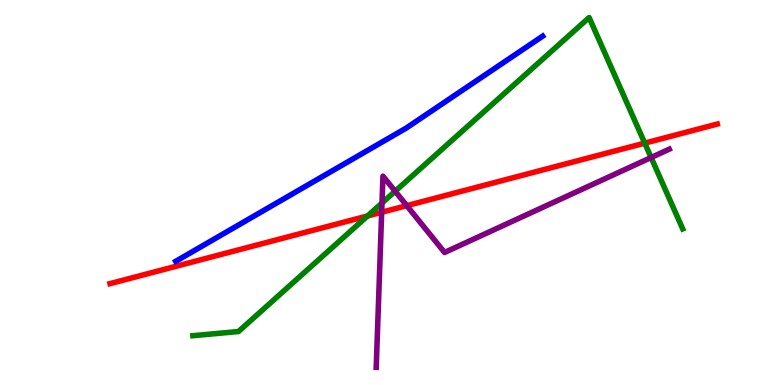[{'lines': ['blue', 'red'], 'intersections': []}, {'lines': ['green', 'red'], 'intersections': [{'x': 4.74, 'y': 4.39}, {'x': 8.32, 'y': 6.28}]}, {'lines': ['purple', 'red'], 'intersections': [{'x': 4.92, 'y': 4.49}, {'x': 5.25, 'y': 4.66}]}, {'lines': ['blue', 'green'], 'intersections': []}, {'lines': ['blue', 'purple'], 'intersections': []}, {'lines': ['green', 'purple'], 'intersections': [{'x': 4.93, 'y': 4.73}, {'x': 5.1, 'y': 5.03}, {'x': 8.4, 'y': 5.91}]}]